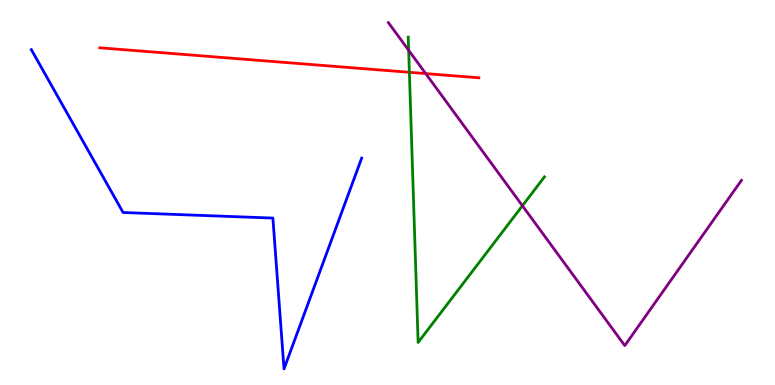[{'lines': ['blue', 'red'], 'intersections': []}, {'lines': ['green', 'red'], 'intersections': [{'x': 5.28, 'y': 8.12}]}, {'lines': ['purple', 'red'], 'intersections': [{'x': 5.49, 'y': 8.09}]}, {'lines': ['blue', 'green'], 'intersections': []}, {'lines': ['blue', 'purple'], 'intersections': []}, {'lines': ['green', 'purple'], 'intersections': [{'x': 5.27, 'y': 8.69}, {'x': 6.74, 'y': 4.66}]}]